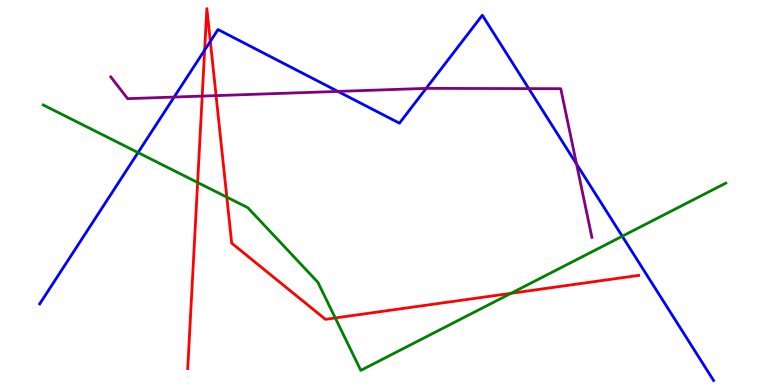[{'lines': ['blue', 'red'], 'intersections': [{'x': 2.64, 'y': 8.7}, {'x': 2.71, 'y': 8.93}]}, {'lines': ['green', 'red'], 'intersections': [{'x': 2.55, 'y': 5.26}, {'x': 2.93, 'y': 4.88}, {'x': 4.33, 'y': 1.74}, {'x': 6.59, 'y': 2.38}]}, {'lines': ['purple', 'red'], 'intersections': [{'x': 2.61, 'y': 7.5}, {'x': 2.79, 'y': 7.52}]}, {'lines': ['blue', 'green'], 'intersections': [{'x': 1.78, 'y': 6.04}, {'x': 8.03, 'y': 3.86}]}, {'lines': ['blue', 'purple'], 'intersections': [{'x': 2.25, 'y': 7.48}, {'x': 4.36, 'y': 7.63}, {'x': 5.5, 'y': 7.7}, {'x': 6.82, 'y': 7.7}, {'x': 7.44, 'y': 5.74}]}, {'lines': ['green', 'purple'], 'intersections': []}]